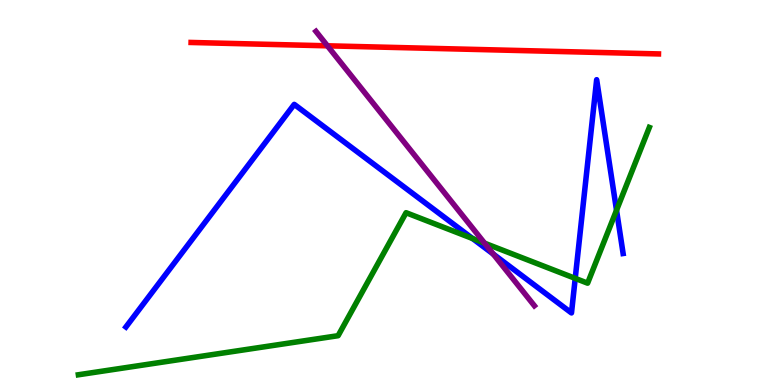[{'lines': ['blue', 'red'], 'intersections': []}, {'lines': ['green', 'red'], 'intersections': []}, {'lines': ['purple', 'red'], 'intersections': [{'x': 4.22, 'y': 8.81}]}, {'lines': ['blue', 'green'], 'intersections': [{'x': 6.1, 'y': 3.8}, {'x': 7.42, 'y': 2.77}, {'x': 7.96, 'y': 4.54}]}, {'lines': ['blue', 'purple'], 'intersections': [{'x': 6.36, 'y': 3.4}]}, {'lines': ['green', 'purple'], 'intersections': [{'x': 6.25, 'y': 3.68}]}]